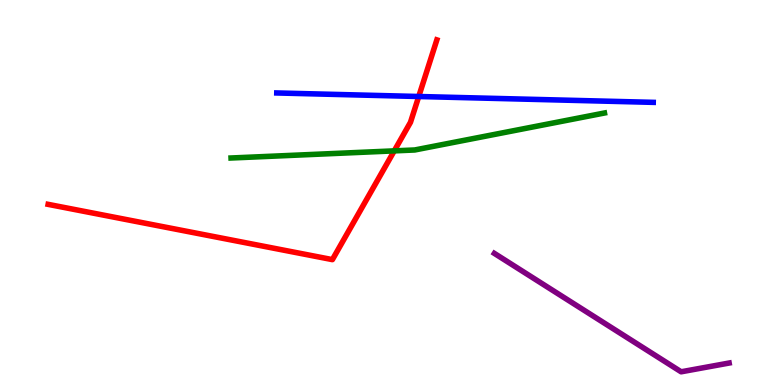[{'lines': ['blue', 'red'], 'intersections': [{'x': 5.4, 'y': 7.49}]}, {'lines': ['green', 'red'], 'intersections': [{'x': 5.09, 'y': 6.08}]}, {'lines': ['purple', 'red'], 'intersections': []}, {'lines': ['blue', 'green'], 'intersections': []}, {'lines': ['blue', 'purple'], 'intersections': []}, {'lines': ['green', 'purple'], 'intersections': []}]